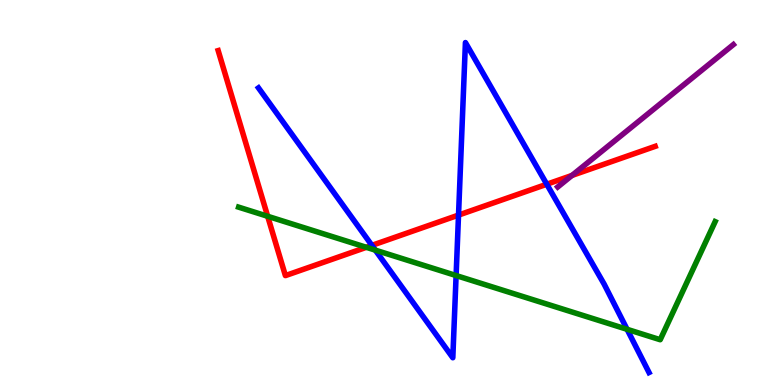[{'lines': ['blue', 'red'], 'intersections': [{'x': 4.8, 'y': 3.63}, {'x': 5.92, 'y': 4.41}, {'x': 7.06, 'y': 5.21}]}, {'lines': ['green', 'red'], 'intersections': [{'x': 3.45, 'y': 4.38}, {'x': 4.73, 'y': 3.58}]}, {'lines': ['purple', 'red'], 'intersections': [{'x': 7.38, 'y': 5.44}]}, {'lines': ['blue', 'green'], 'intersections': [{'x': 4.84, 'y': 3.5}, {'x': 5.89, 'y': 2.84}, {'x': 8.09, 'y': 1.45}]}, {'lines': ['blue', 'purple'], 'intersections': []}, {'lines': ['green', 'purple'], 'intersections': []}]